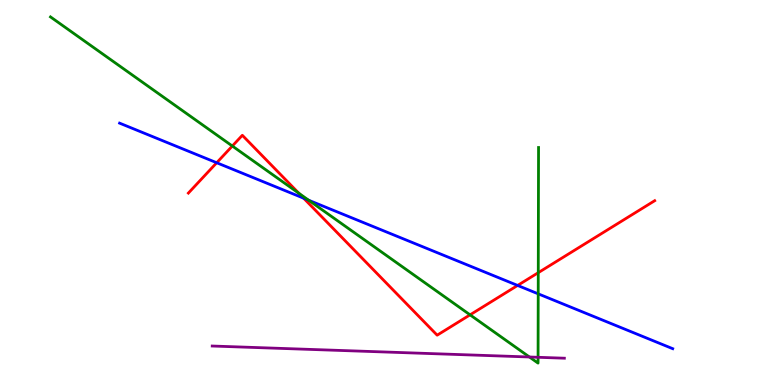[{'lines': ['blue', 'red'], 'intersections': [{'x': 2.8, 'y': 5.77}, {'x': 3.92, 'y': 4.85}, {'x': 6.68, 'y': 2.59}]}, {'lines': ['green', 'red'], 'intersections': [{'x': 3.0, 'y': 6.21}, {'x': 3.86, 'y': 4.98}, {'x': 6.07, 'y': 1.82}, {'x': 6.95, 'y': 2.92}]}, {'lines': ['purple', 'red'], 'intersections': []}, {'lines': ['blue', 'green'], 'intersections': [{'x': 3.98, 'y': 4.8}, {'x': 6.94, 'y': 2.37}]}, {'lines': ['blue', 'purple'], 'intersections': []}, {'lines': ['green', 'purple'], 'intersections': [{'x': 6.83, 'y': 0.727}, {'x': 6.94, 'y': 0.72}]}]